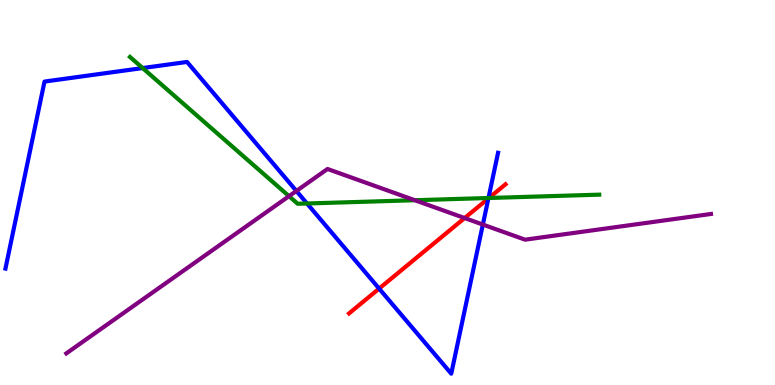[{'lines': ['blue', 'red'], 'intersections': [{'x': 4.89, 'y': 2.5}, {'x': 6.3, 'y': 4.85}]}, {'lines': ['green', 'red'], 'intersections': [{'x': 6.31, 'y': 4.86}]}, {'lines': ['purple', 'red'], 'intersections': [{'x': 6.0, 'y': 4.34}]}, {'lines': ['blue', 'green'], 'intersections': [{'x': 1.84, 'y': 8.23}, {'x': 3.96, 'y': 4.71}, {'x': 6.3, 'y': 4.86}]}, {'lines': ['blue', 'purple'], 'intersections': [{'x': 3.82, 'y': 5.04}, {'x': 6.23, 'y': 4.17}]}, {'lines': ['green', 'purple'], 'intersections': [{'x': 3.73, 'y': 4.9}, {'x': 5.35, 'y': 4.8}]}]